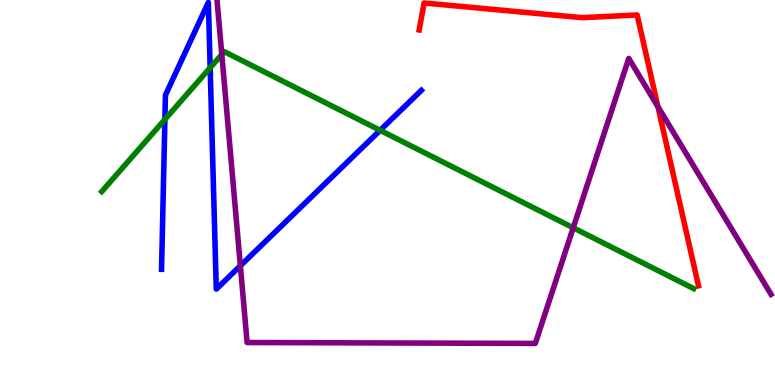[{'lines': ['blue', 'red'], 'intersections': []}, {'lines': ['green', 'red'], 'intersections': []}, {'lines': ['purple', 'red'], 'intersections': [{'x': 8.49, 'y': 7.23}]}, {'lines': ['blue', 'green'], 'intersections': [{'x': 2.13, 'y': 6.9}, {'x': 2.71, 'y': 8.24}, {'x': 4.9, 'y': 6.62}]}, {'lines': ['blue', 'purple'], 'intersections': [{'x': 3.1, 'y': 3.1}]}, {'lines': ['green', 'purple'], 'intersections': [{'x': 2.86, 'y': 8.59}, {'x': 7.4, 'y': 4.08}]}]